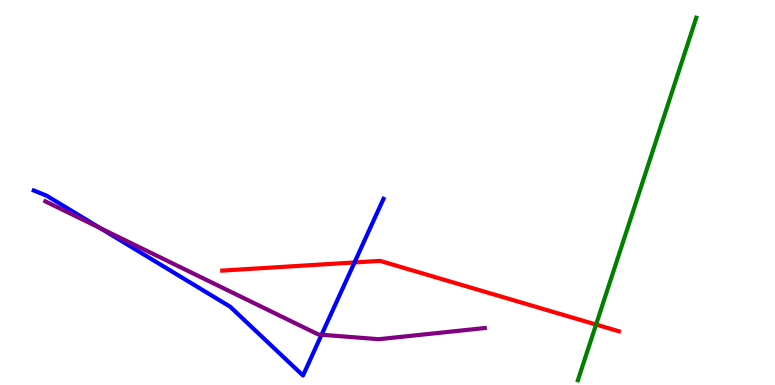[{'lines': ['blue', 'red'], 'intersections': [{'x': 4.57, 'y': 3.18}]}, {'lines': ['green', 'red'], 'intersections': [{'x': 7.69, 'y': 1.57}]}, {'lines': ['purple', 'red'], 'intersections': []}, {'lines': ['blue', 'green'], 'intersections': []}, {'lines': ['blue', 'purple'], 'intersections': [{'x': 1.29, 'y': 4.07}, {'x': 4.15, 'y': 1.31}]}, {'lines': ['green', 'purple'], 'intersections': []}]